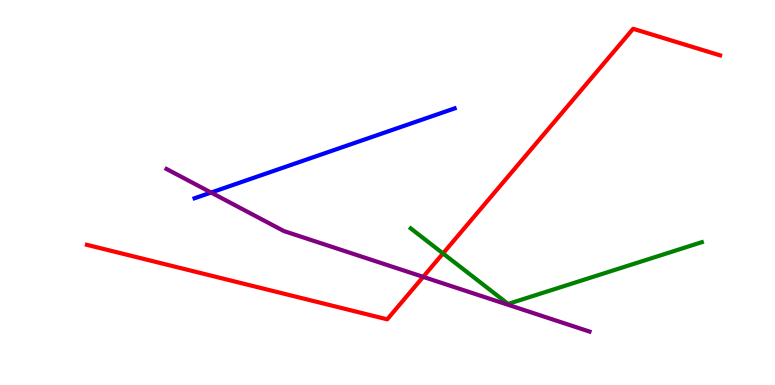[{'lines': ['blue', 'red'], 'intersections': []}, {'lines': ['green', 'red'], 'intersections': [{'x': 5.72, 'y': 3.42}]}, {'lines': ['purple', 'red'], 'intersections': [{'x': 5.46, 'y': 2.81}]}, {'lines': ['blue', 'green'], 'intersections': []}, {'lines': ['blue', 'purple'], 'intersections': [{'x': 2.72, 'y': 5.0}]}, {'lines': ['green', 'purple'], 'intersections': []}]